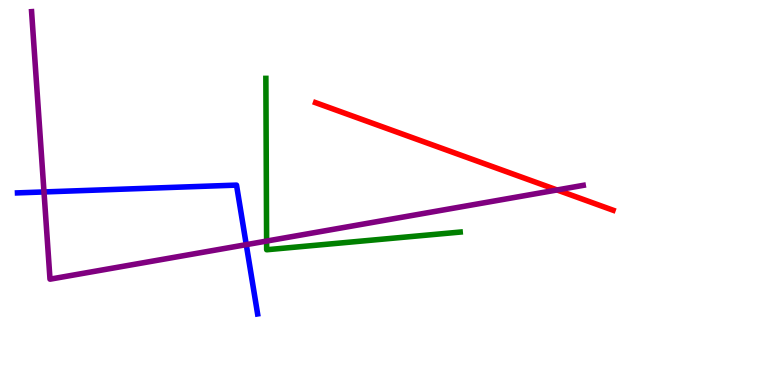[{'lines': ['blue', 'red'], 'intersections': []}, {'lines': ['green', 'red'], 'intersections': []}, {'lines': ['purple', 'red'], 'intersections': [{'x': 7.19, 'y': 5.07}]}, {'lines': ['blue', 'green'], 'intersections': []}, {'lines': ['blue', 'purple'], 'intersections': [{'x': 0.568, 'y': 5.01}, {'x': 3.18, 'y': 3.65}]}, {'lines': ['green', 'purple'], 'intersections': [{'x': 3.44, 'y': 3.74}]}]